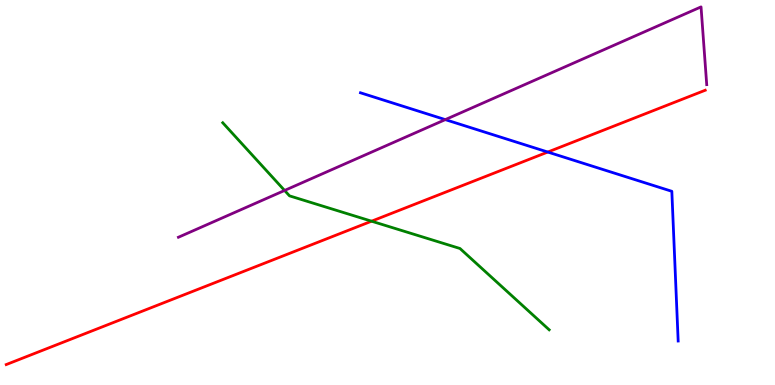[{'lines': ['blue', 'red'], 'intersections': [{'x': 7.07, 'y': 6.05}]}, {'lines': ['green', 'red'], 'intersections': [{'x': 4.79, 'y': 4.25}]}, {'lines': ['purple', 'red'], 'intersections': []}, {'lines': ['blue', 'green'], 'intersections': []}, {'lines': ['blue', 'purple'], 'intersections': [{'x': 5.75, 'y': 6.89}]}, {'lines': ['green', 'purple'], 'intersections': [{'x': 3.67, 'y': 5.05}]}]